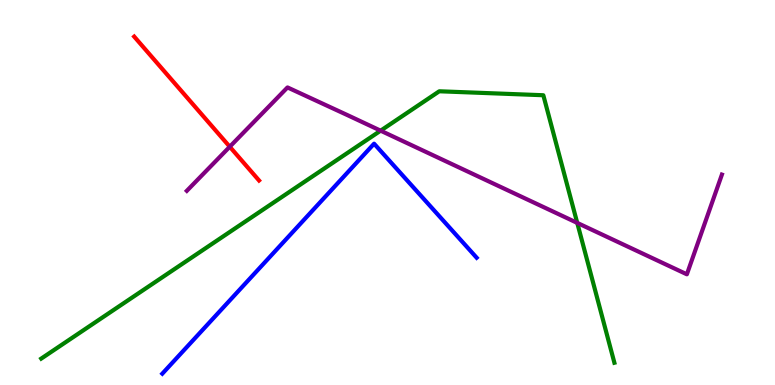[{'lines': ['blue', 'red'], 'intersections': []}, {'lines': ['green', 'red'], 'intersections': []}, {'lines': ['purple', 'red'], 'intersections': [{'x': 2.96, 'y': 6.19}]}, {'lines': ['blue', 'green'], 'intersections': []}, {'lines': ['blue', 'purple'], 'intersections': []}, {'lines': ['green', 'purple'], 'intersections': [{'x': 4.91, 'y': 6.61}, {'x': 7.45, 'y': 4.21}]}]